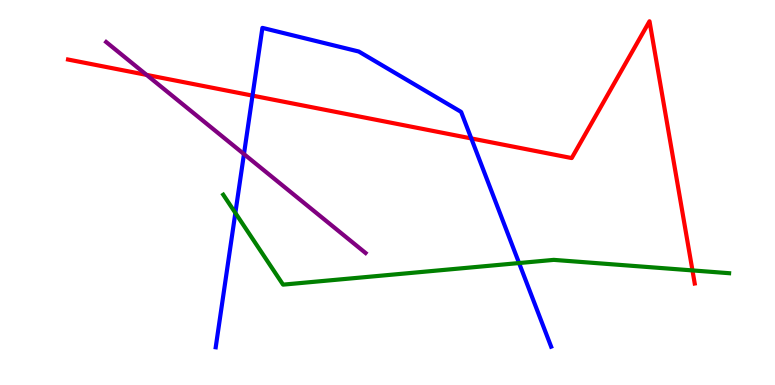[{'lines': ['blue', 'red'], 'intersections': [{'x': 3.26, 'y': 7.52}, {'x': 6.08, 'y': 6.4}]}, {'lines': ['green', 'red'], 'intersections': [{'x': 8.94, 'y': 2.98}]}, {'lines': ['purple', 'red'], 'intersections': [{'x': 1.89, 'y': 8.05}]}, {'lines': ['blue', 'green'], 'intersections': [{'x': 3.04, 'y': 4.47}, {'x': 6.7, 'y': 3.17}]}, {'lines': ['blue', 'purple'], 'intersections': [{'x': 3.15, 'y': 6.0}]}, {'lines': ['green', 'purple'], 'intersections': []}]